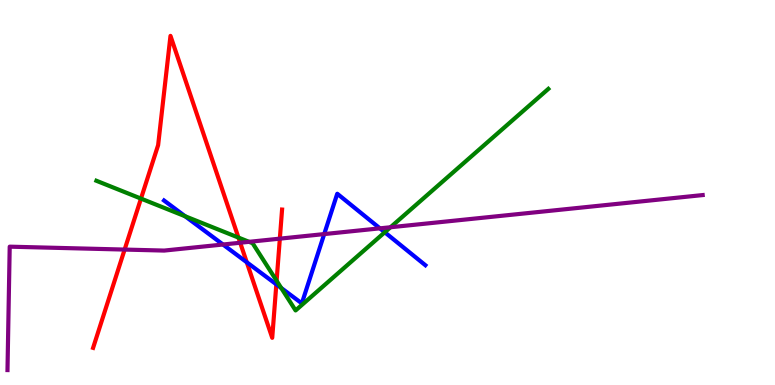[{'lines': ['blue', 'red'], 'intersections': [{'x': 3.18, 'y': 3.19}, {'x': 3.57, 'y': 2.61}]}, {'lines': ['green', 'red'], 'intersections': [{'x': 1.82, 'y': 4.84}, {'x': 3.08, 'y': 3.83}, {'x': 3.57, 'y': 2.71}]}, {'lines': ['purple', 'red'], 'intersections': [{'x': 1.61, 'y': 3.52}, {'x': 3.1, 'y': 3.7}, {'x': 3.61, 'y': 3.8}]}, {'lines': ['blue', 'green'], 'intersections': [{'x': 2.39, 'y': 4.38}, {'x': 3.63, 'y': 2.52}, {'x': 4.96, 'y': 3.97}]}, {'lines': ['blue', 'purple'], 'intersections': [{'x': 2.88, 'y': 3.65}, {'x': 4.18, 'y': 3.92}, {'x': 4.9, 'y': 4.07}]}, {'lines': ['green', 'purple'], 'intersections': [{'x': 3.21, 'y': 3.72}, {'x': 5.04, 'y': 4.1}]}]